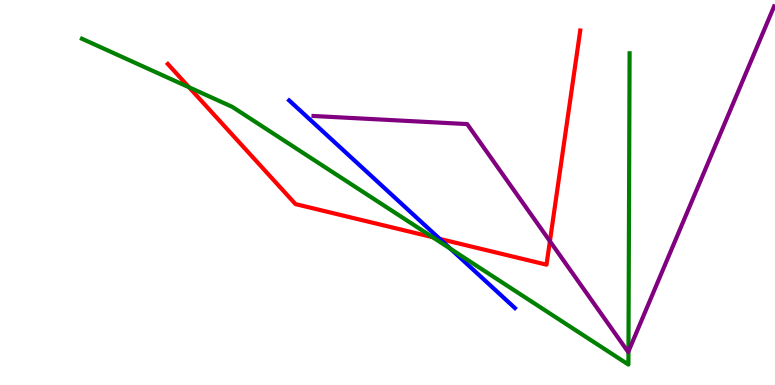[{'lines': ['blue', 'red'], 'intersections': [{'x': 5.67, 'y': 3.79}]}, {'lines': ['green', 'red'], 'intersections': [{'x': 2.44, 'y': 7.73}, {'x': 5.58, 'y': 3.84}]}, {'lines': ['purple', 'red'], 'intersections': [{'x': 7.1, 'y': 3.74}]}, {'lines': ['blue', 'green'], 'intersections': [{'x': 5.81, 'y': 3.54}]}, {'lines': ['blue', 'purple'], 'intersections': []}, {'lines': ['green', 'purple'], 'intersections': [{'x': 8.11, 'y': 0.872}]}]